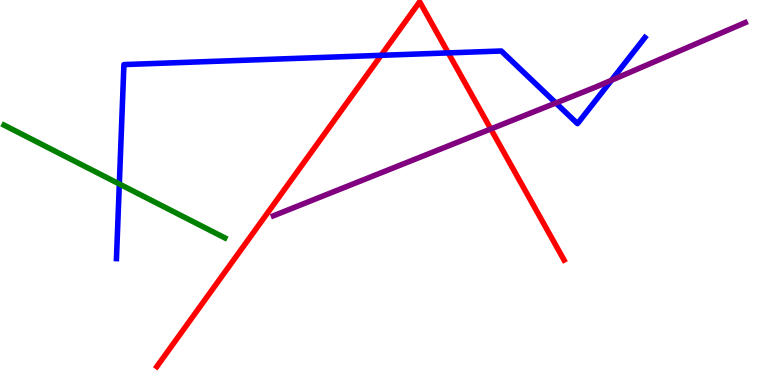[{'lines': ['blue', 'red'], 'intersections': [{'x': 4.92, 'y': 8.56}, {'x': 5.78, 'y': 8.63}]}, {'lines': ['green', 'red'], 'intersections': []}, {'lines': ['purple', 'red'], 'intersections': [{'x': 6.33, 'y': 6.65}]}, {'lines': ['blue', 'green'], 'intersections': [{'x': 1.54, 'y': 5.22}]}, {'lines': ['blue', 'purple'], 'intersections': [{'x': 7.17, 'y': 7.32}, {'x': 7.89, 'y': 7.92}]}, {'lines': ['green', 'purple'], 'intersections': []}]